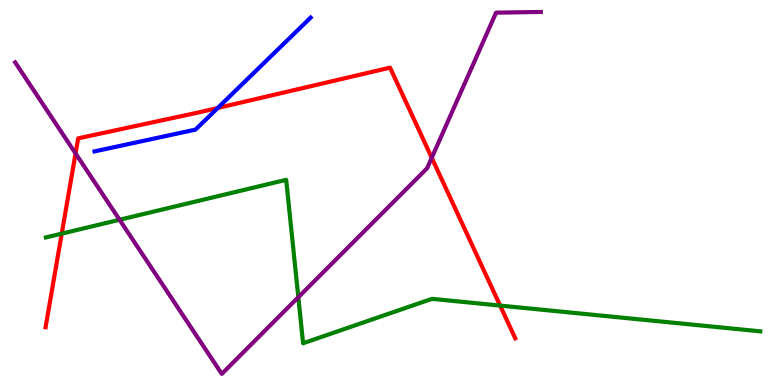[{'lines': ['blue', 'red'], 'intersections': [{'x': 2.81, 'y': 7.2}]}, {'lines': ['green', 'red'], 'intersections': [{'x': 0.797, 'y': 3.93}, {'x': 6.45, 'y': 2.06}]}, {'lines': ['purple', 'red'], 'intersections': [{'x': 0.975, 'y': 6.01}, {'x': 5.57, 'y': 5.9}]}, {'lines': ['blue', 'green'], 'intersections': []}, {'lines': ['blue', 'purple'], 'intersections': []}, {'lines': ['green', 'purple'], 'intersections': [{'x': 1.54, 'y': 4.29}, {'x': 3.85, 'y': 2.28}]}]